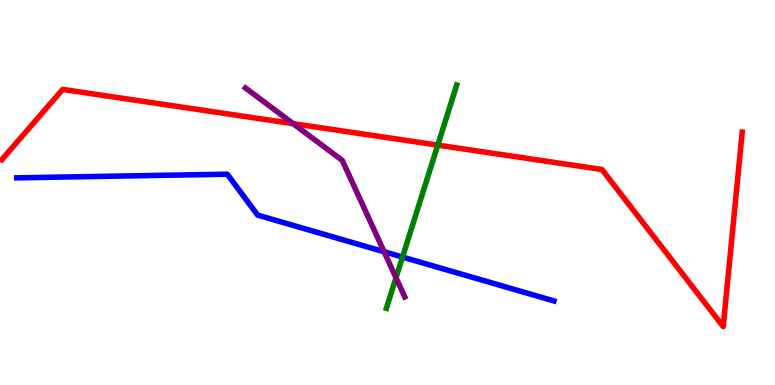[{'lines': ['blue', 'red'], 'intersections': []}, {'lines': ['green', 'red'], 'intersections': [{'x': 5.65, 'y': 6.23}]}, {'lines': ['purple', 'red'], 'intersections': [{'x': 3.78, 'y': 6.79}]}, {'lines': ['blue', 'green'], 'intersections': [{'x': 5.19, 'y': 3.32}]}, {'lines': ['blue', 'purple'], 'intersections': [{'x': 4.96, 'y': 3.46}]}, {'lines': ['green', 'purple'], 'intersections': [{'x': 5.11, 'y': 2.79}]}]